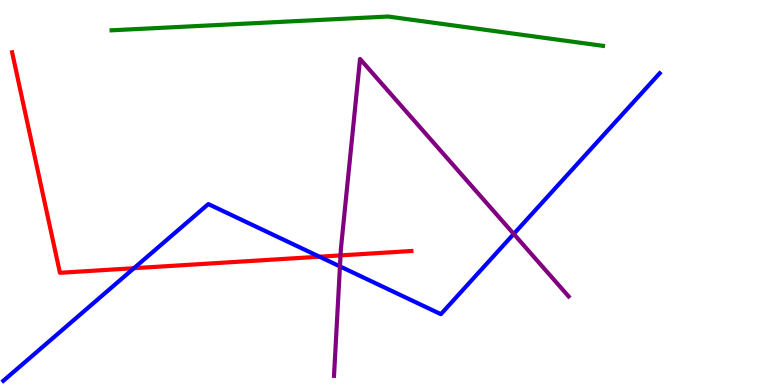[{'lines': ['blue', 'red'], 'intersections': [{'x': 1.73, 'y': 3.03}, {'x': 4.12, 'y': 3.33}]}, {'lines': ['green', 'red'], 'intersections': []}, {'lines': ['purple', 'red'], 'intersections': [{'x': 4.39, 'y': 3.37}]}, {'lines': ['blue', 'green'], 'intersections': []}, {'lines': ['blue', 'purple'], 'intersections': [{'x': 4.39, 'y': 3.08}, {'x': 6.63, 'y': 3.92}]}, {'lines': ['green', 'purple'], 'intersections': []}]